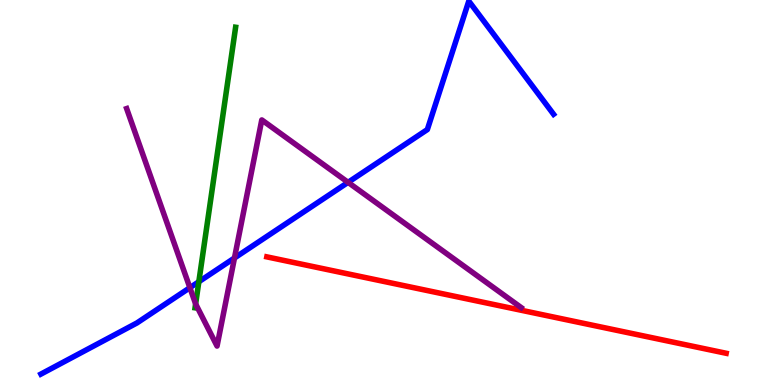[{'lines': ['blue', 'red'], 'intersections': []}, {'lines': ['green', 'red'], 'intersections': []}, {'lines': ['purple', 'red'], 'intersections': []}, {'lines': ['blue', 'green'], 'intersections': [{'x': 2.57, 'y': 2.68}]}, {'lines': ['blue', 'purple'], 'intersections': [{'x': 2.45, 'y': 2.53}, {'x': 3.03, 'y': 3.3}, {'x': 4.49, 'y': 5.26}]}, {'lines': ['green', 'purple'], 'intersections': [{'x': 2.52, 'y': 2.11}]}]